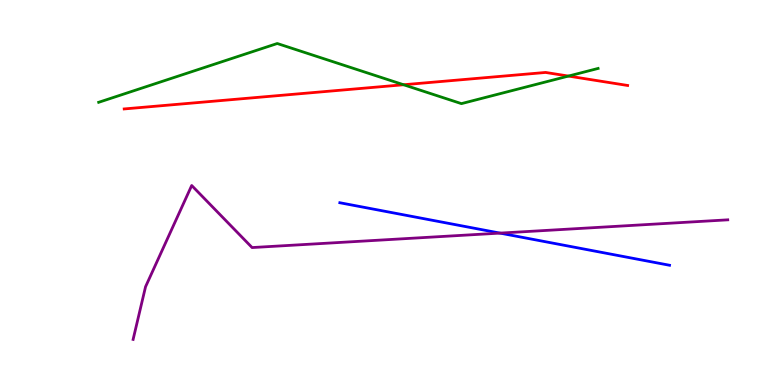[{'lines': ['blue', 'red'], 'intersections': []}, {'lines': ['green', 'red'], 'intersections': [{'x': 5.21, 'y': 7.8}, {'x': 7.33, 'y': 8.02}]}, {'lines': ['purple', 'red'], 'intersections': []}, {'lines': ['blue', 'green'], 'intersections': []}, {'lines': ['blue', 'purple'], 'intersections': [{'x': 6.45, 'y': 3.95}]}, {'lines': ['green', 'purple'], 'intersections': []}]